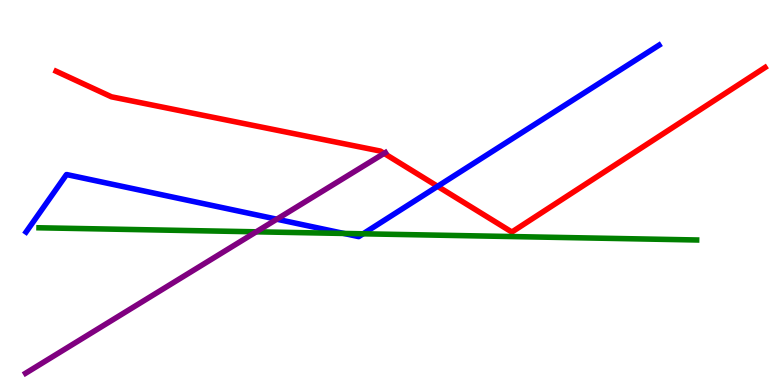[{'lines': ['blue', 'red'], 'intersections': [{'x': 5.65, 'y': 5.16}]}, {'lines': ['green', 'red'], 'intersections': []}, {'lines': ['purple', 'red'], 'intersections': [{'x': 4.96, 'y': 6.02}]}, {'lines': ['blue', 'green'], 'intersections': [{'x': 4.44, 'y': 3.94}, {'x': 4.69, 'y': 3.93}]}, {'lines': ['blue', 'purple'], 'intersections': [{'x': 3.57, 'y': 4.31}]}, {'lines': ['green', 'purple'], 'intersections': [{'x': 3.31, 'y': 3.98}]}]